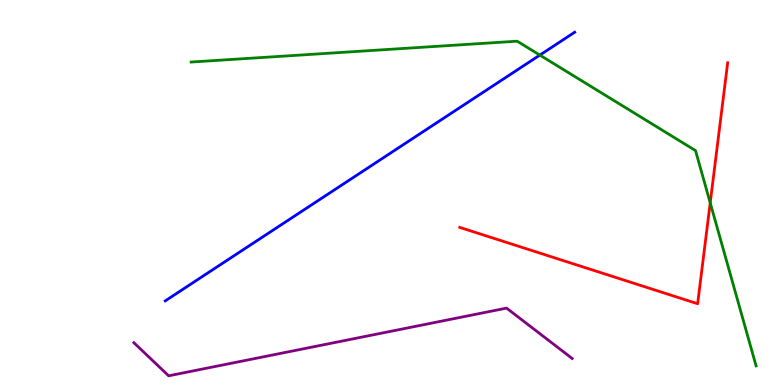[{'lines': ['blue', 'red'], 'intersections': []}, {'lines': ['green', 'red'], 'intersections': [{'x': 9.16, 'y': 4.73}]}, {'lines': ['purple', 'red'], 'intersections': []}, {'lines': ['blue', 'green'], 'intersections': [{'x': 6.97, 'y': 8.57}]}, {'lines': ['blue', 'purple'], 'intersections': []}, {'lines': ['green', 'purple'], 'intersections': []}]